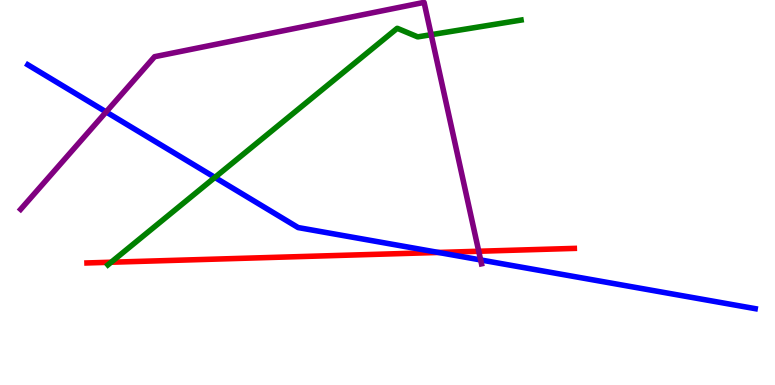[{'lines': ['blue', 'red'], 'intersections': [{'x': 5.66, 'y': 3.44}]}, {'lines': ['green', 'red'], 'intersections': [{'x': 1.43, 'y': 3.19}]}, {'lines': ['purple', 'red'], 'intersections': [{'x': 6.18, 'y': 3.47}]}, {'lines': ['blue', 'green'], 'intersections': [{'x': 2.77, 'y': 5.39}]}, {'lines': ['blue', 'purple'], 'intersections': [{'x': 1.37, 'y': 7.09}, {'x': 6.2, 'y': 3.25}]}, {'lines': ['green', 'purple'], 'intersections': [{'x': 5.56, 'y': 9.1}]}]